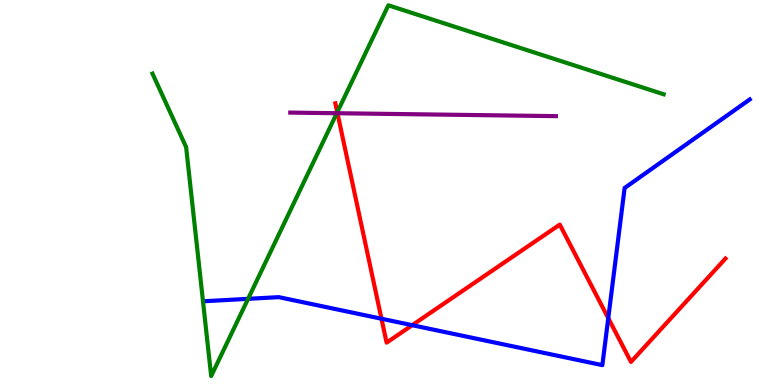[{'lines': ['blue', 'red'], 'intersections': [{'x': 4.92, 'y': 1.72}, {'x': 5.32, 'y': 1.55}, {'x': 7.85, 'y': 1.74}]}, {'lines': ['green', 'red'], 'intersections': [{'x': 4.35, 'y': 7.08}]}, {'lines': ['purple', 'red'], 'intersections': [{'x': 4.35, 'y': 7.06}]}, {'lines': ['blue', 'green'], 'intersections': [{'x': 3.2, 'y': 2.24}]}, {'lines': ['blue', 'purple'], 'intersections': []}, {'lines': ['green', 'purple'], 'intersections': [{'x': 4.35, 'y': 7.06}]}]